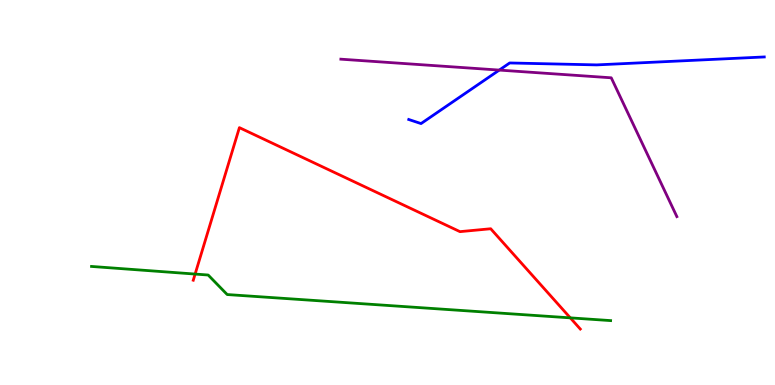[{'lines': ['blue', 'red'], 'intersections': []}, {'lines': ['green', 'red'], 'intersections': [{'x': 2.52, 'y': 2.88}, {'x': 7.36, 'y': 1.74}]}, {'lines': ['purple', 'red'], 'intersections': []}, {'lines': ['blue', 'green'], 'intersections': []}, {'lines': ['blue', 'purple'], 'intersections': [{'x': 6.44, 'y': 8.18}]}, {'lines': ['green', 'purple'], 'intersections': []}]